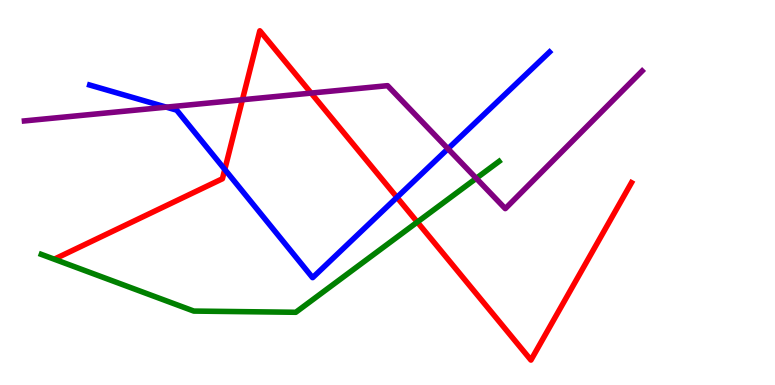[{'lines': ['blue', 'red'], 'intersections': [{'x': 2.9, 'y': 5.6}, {'x': 5.12, 'y': 4.87}]}, {'lines': ['green', 'red'], 'intersections': [{'x': 5.38, 'y': 4.23}]}, {'lines': ['purple', 'red'], 'intersections': [{'x': 3.13, 'y': 7.41}, {'x': 4.01, 'y': 7.58}]}, {'lines': ['blue', 'green'], 'intersections': []}, {'lines': ['blue', 'purple'], 'intersections': [{'x': 2.15, 'y': 7.22}, {'x': 5.78, 'y': 6.14}]}, {'lines': ['green', 'purple'], 'intersections': [{'x': 6.15, 'y': 5.37}]}]